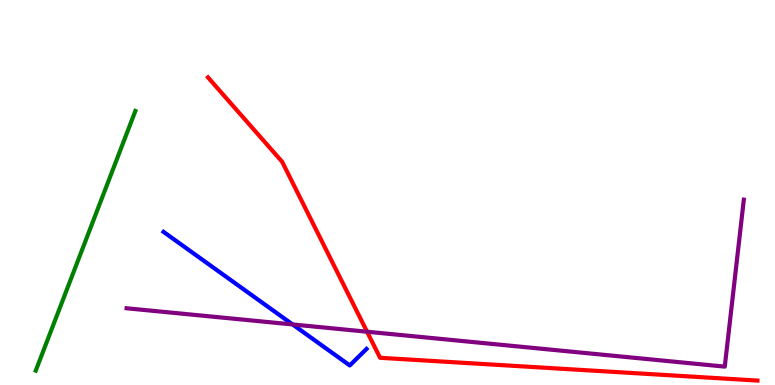[{'lines': ['blue', 'red'], 'intersections': []}, {'lines': ['green', 'red'], 'intersections': []}, {'lines': ['purple', 'red'], 'intersections': [{'x': 4.74, 'y': 1.38}]}, {'lines': ['blue', 'green'], 'intersections': []}, {'lines': ['blue', 'purple'], 'intersections': [{'x': 3.78, 'y': 1.57}]}, {'lines': ['green', 'purple'], 'intersections': []}]